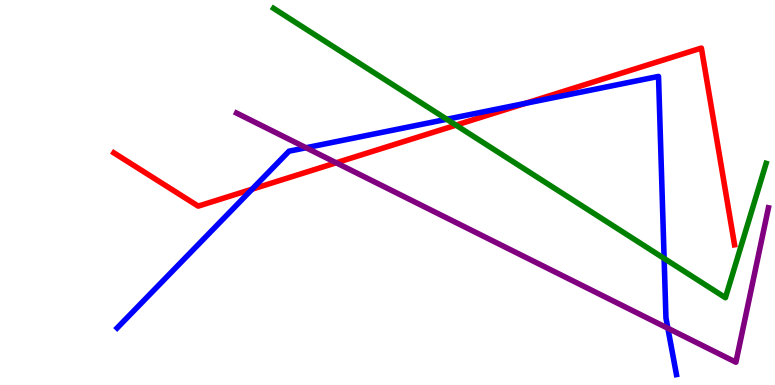[{'lines': ['blue', 'red'], 'intersections': [{'x': 3.25, 'y': 5.09}, {'x': 6.78, 'y': 7.32}]}, {'lines': ['green', 'red'], 'intersections': [{'x': 5.88, 'y': 6.75}]}, {'lines': ['purple', 'red'], 'intersections': [{'x': 4.34, 'y': 5.77}]}, {'lines': ['blue', 'green'], 'intersections': [{'x': 5.76, 'y': 6.9}, {'x': 8.57, 'y': 3.29}]}, {'lines': ['blue', 'purple'], 'intersections': [{'x': 3.95, 'y': 6.16}, {'x': 8.62, 'y': 1.47}]}, {'lines': ['green', 'purple'], 'intersections': []}]